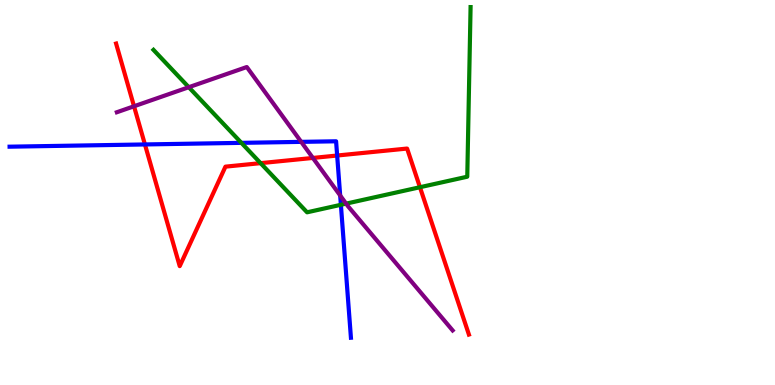[{'lines': ['blue', 'red'], 'intersections': [{'x': 1.87, 'y': 6.25}, {'x': 4.35, 'y': 5.96}]}, {'lines': ['green', 'red'], 'intersections': [{'x': 3.36, 'y': 5.76}, {'x': 5.42, 'y': 5.14}]}, {'lines': ['purple', 'red'], 'intersections': [{'x': 1.73, 'y': 7.24}, {'x': 4.04, 'y': 5.9}]}, {'lines': ['blue', 'green'], 'intersections': [{'x': 3.11, 'y': 6.29}, {'x': 4.4, 'y': 4.68}]}, {'lines': ['blue', 'purple'], 'intersections': [{'x': 3.89, 'y': 6.32}, {'x': 4.39, 'y': 4.92}]}, {'lines': ['green', 'purple'], 'intersections': [{'x': 2.44, 'y': 7.73}, {'x': 4.47, 'y': 4.71}]}]